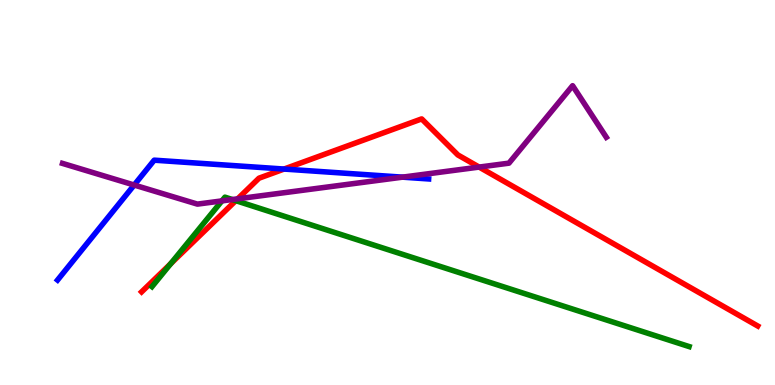[{'lines': ['blue', 'red'], 'intersections': [{'x': 3.67, 'y': 5.61}]}, {'lines': ['green', 'red'], 'intersections': [{'x': 2.2, 'y': 3.15}, {'x': 3.04, 'y': 4.79}]}, {'lines': ['purple', 'red'], 'intersections': [{'x': 3.07, 'y': 4.84}, {'x': 6.18, 'y': 5.66}]}, {'lines': ['blue', 'green'], 'intersections': []}, {'lines': ['blue', 'purple'], 'intersections': [{'x': 1.73, 'y': 5.19}, {'x': 5.19, 'y': 5.4}]}, {'lines': ['green', 'purple'], 'intersections': [{'x': 2.86, 'y': 4.78}, {'x': 3.0, 'y': 4.82}]}]